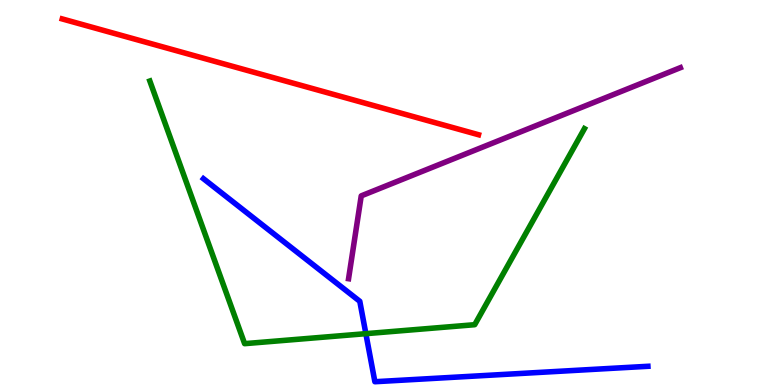[{'lines': ['blue', 'red'], 'intersections': []}, {'lines': ['green', 'red'], 'intersections': []}, {'lines': ['purple', 'red'], 'intersections': []}, {'lines': ['blue', 'green'], 'intersections': [{'x': 4.72, 'y': 1.33}]}, {'lines': ['blue', 'purple'], 'intersections': []}, {'lines': ['green', 'purple'], 'intersections': []}]